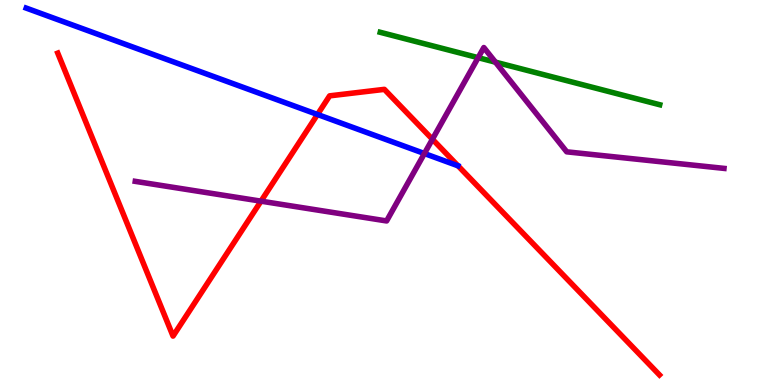[{'lines': ['blue', 'red'], 'intersections': [{'x': 4.1, 'y': 7.03}]}, {'lines': ['green', 'red'], 'intersections': []}, {'lines': ['purple', 'red'], 'intersections': [{'x': 3.37, 'y': 4.78}, {'x': 5.58, 'y': 6.38}]}, {'lines': ['blue', 'green'], 'intersections': []}, {'lines': ['blue', 'purple'], 'intersections': [{'x': 5.48, 'y': 6.01}]}, {'lines': ['green', 'purple'], 'intersections': [{'x': 6.17, 'y': 8.5}, {'x': 6.39, 'y': 8.39}]}]